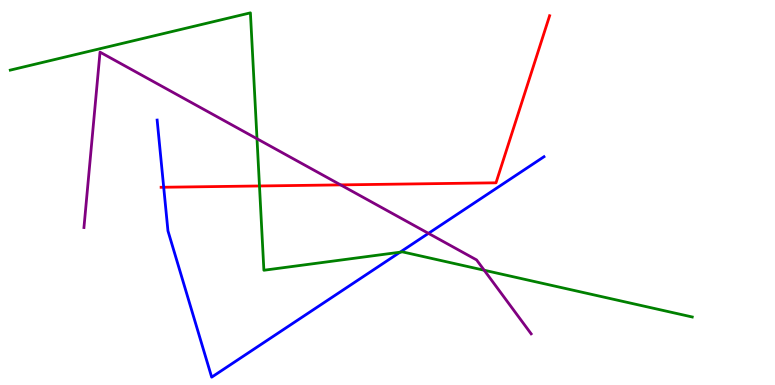[{'lines': ['blue', 'red'], 'intersections': [{'x': 2.11, 'y': 5.14}]}, {'lines': ['green', 'red'], 'intersections': [{'x': 3.35, 'y': 5.17}]}, {'lines': ['purple', 'red'], 'intersections': [{'x': 4.39, 'y': 5.2}]}, {'lines': ['blue', 'green'], 'intersections': [{'x': 5.16, 'y': 3.45}]}, {'lines': ['blue', 'purple'], 'intersections': [{'x': 5.53, 'y': 3.94}]}, {'lines': ['green', 'purple'], 'intersections': [{'x': 3.32, 'y': 6.4}, {'x': 6.25, 'y': 2.98}]}]